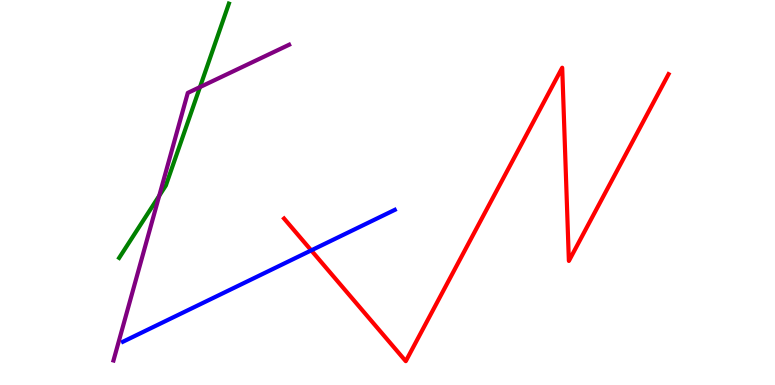[{'lines': ['blue', 'red'], 'intersections': [{'x': 4.02, 'y': 3.5}]}, {'lines': ['green', 'red'], 'intersections': []}, {'lines': ['purple', 'red'], 'intersections': []}, {'lines': ['blue', 'green'], 'intersections': []}, {'lines': ['blue', 'purple'], 'intersections': []}, {'lines': ['green', 'purple'], 'intersections': [{'x': 2.05, 'y': 4.91}, {'x': 2.58, 'y': 7.74}]}]